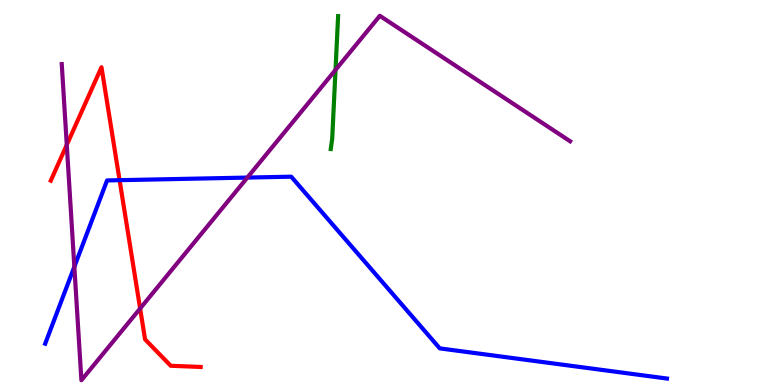[{'lines': ['blue', 'red'], 'intersections': [{'x': 1.54, 'y': 5.32}]}, {'lines': ['green', 'red'], 'intersections': []}, {'lines': ['purple', 'red'], 'intersections': [{'x': 0.862, 'y': 6.24}, {'x': 1.81, 'y': 1.99}]}, {'lines': ['blue', 'green'], 'intersections': []}, {'lines': ['blue', 'purple'], 'intersections': [{'x': 0.959, 'y': 3.07}, {'x': 3.19, 'y': 5.39}]}, {'lines': ['green', 'purple'], 'intersections': [{'x': 4.33, 'y': 8.18}]}]